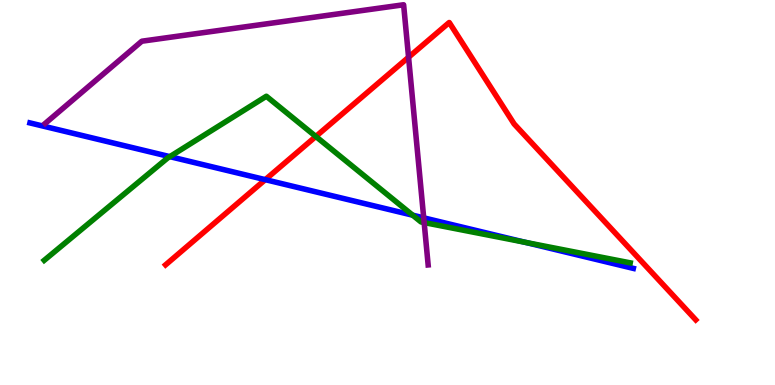[{'lines': ['blue', 'red'], 'intersections': [{'x': 3.42, 'y': 5.33}]}, {'lines': ['green', 'red'], 'intersections': [{'x': 4.08, 'y': 6.46}]}, {'lines': ['purple', 'red'], 'intersections': [{'x': 5.27, 'y': 8.51}]}, {'lines': ['blue', 'green'], 'intersections': [{'x': 2.19, 'y': 5.93}, {'x': 5.32, 'y': 4.41}, {'x': 6.78, 'y': 3.71}]}, {'lines': ['blue', 'purple'], 'intersections': [{'x': 5.47, 'y': 4.34}]}, {'lines': ['green', 'purple'], 'intersections': [{'x': 5.47, 'y': 4.22}]}]